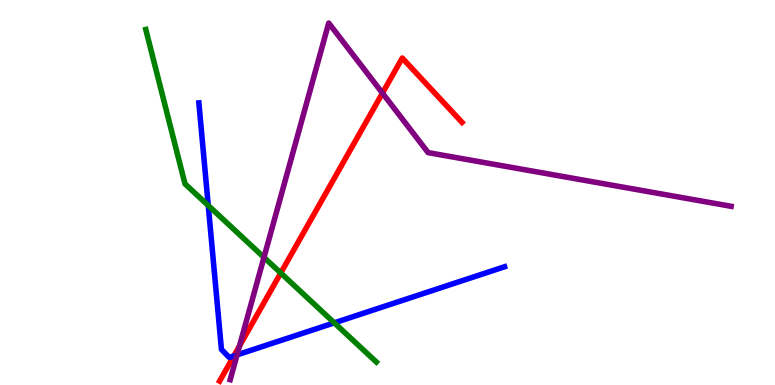[{'lines': ['blue', 'red'], 'intersections': [{'x': 3.02, 'y': 0.755}]}, {'lines': ['green', 'red'], 'intersections': [{'x': 3.62, 'y': 2.91}]}, {'lines': ['purple', 'red'], 'intersections': [{'x': 3.09, 'y': 1.01}, {'x': 4.93, 'y': 7.58}]}, {'lines': ['blue', 'green'], 'intersections': [{'x': 2.69, 'y': 4.66}, {'x': 4.31, 'y': 1.61}]}, {'lines': ['blue', 'purple'], 'intersections': [{'x': 3.06, 'y': 0.782}]}, {'lines': ['green', 'purple'], 'intersections': [{'x': 3.41, 'y': 3.31}]}]